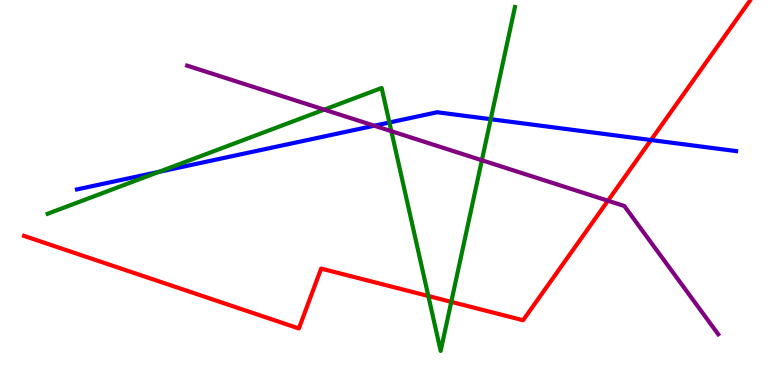[{'lines': ['blue', 'red'], 'intersections': [{'x': 8.4, 'y': 6.36}]}, {'lines': ['green', 'red'], 'intersections': [{'x': 5.53, 'y': 2.31}, {'x': 5.82, 'y': 2.16}]}, {'lines': ['purple', 'red'], 'intersections': [{'x': 7.84, 'y': 4.79}]}, {'lines': ['blue', 'green'], 'intersections': [{'x': 2.05, 'y': 5.54}, {'x': 5.02, 'y': 6.82}, {'x': 6.33, 'y': 6.9}]}, {'lines': ['blue', 'purple'], 'intersections': [{'x': 4.83, 'y': 6.73}]}, {'lines': ['green', 'purple'], 'intersections': [{'x': 4.18, 'y': 7.15}, {'x': 5.05, 'y': 6.59}, {'x': 6.22, 'y': 5.84}]}]